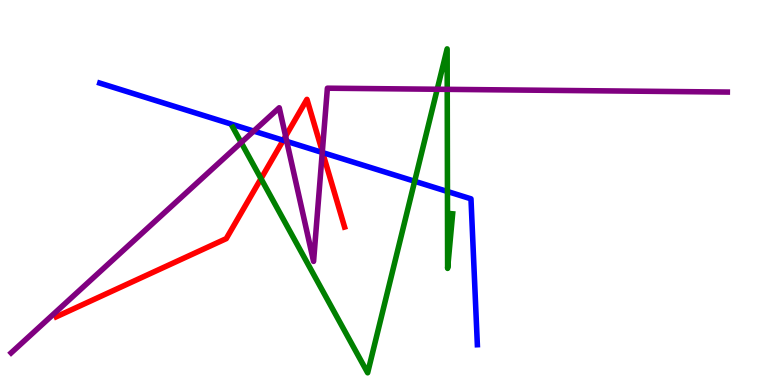[{'lines': ['blue', 'red'], 'intersections': [{'x': 3.65, 'y': 6.36}, {'x': 4.16, 'y': 6.04}]}, {'lines': ['green', 'red'], 'intersections': [{'x': 3.37, 'y': 5.36}]}, {'lines': ['purple', 'red'], 'intersections': [{'x': 3.69, 'y': 6.46}, {'x': 4.16, 'y': 6.06}]}, {'lines': ['blue', 'green'], 'intersections': [{'x': 5.35, 'y': 5.29}, {'x': 5.77, 'y': 5.03}]}, {'lines': ['blue', 'purple'], 'intersections': [{'x': 3.27, 'y': 6.6}, {'x': 3.7, 'y': 6.33}, {'x': 4.16, 'y': 6.04}]}, {'lines': ['green', 'purple'], 'intersections': [{'x': 3.11, 'y': 6.3}, {'x': 5.64, 'y': 7.68}, {'x': 5.77, 'y': 7.68}]}]